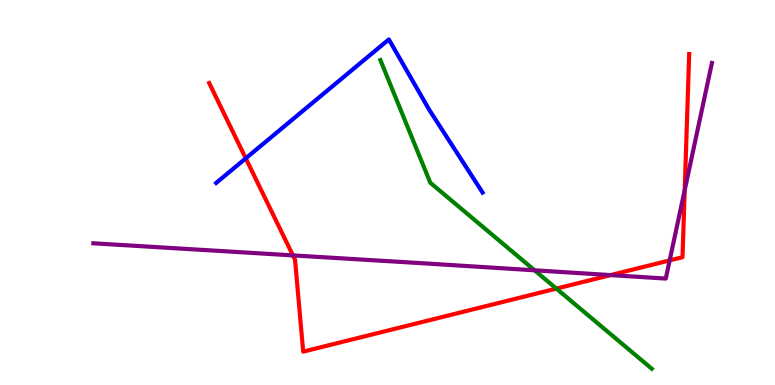[{'lines': ['blue', 'red'], 'intersections': [{'x': 3.17, 'y': 5.89}]}, {'lines': ['green', 'red'], 'intersections': [{'x': 7.18, 'y': 2.5}]}, {'lines': ['purple', 'red'], 'intersections': [{'x': 3.78, 'y': 3.37}, {'x': 7.88, 'y': 2.85}, {'x': 8.64, 'y': 3.24}, {'x': 8.83, 'y': 5.06}]}, {'lines': ['blue', 'green'], 'intersections': []}, {'lines': ['blue', 'purple'], 'intersections': []}, {'lines': ['green', 'purple'], 'intersections': [{'x': 6.9, 'y': 2.98}]}]